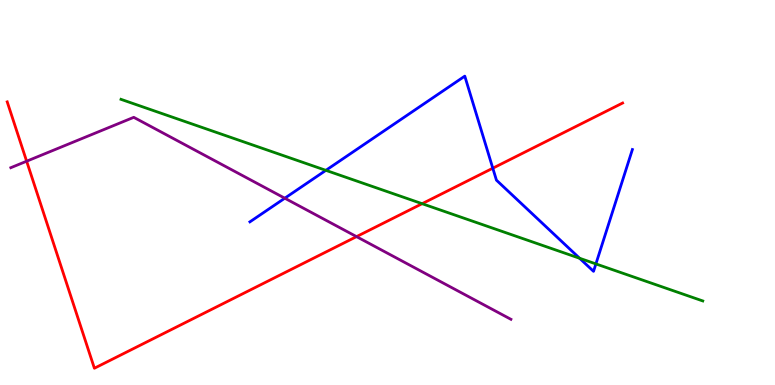[{'lines': ['blue', 'red'], 'intersections': [{'x': 6.36, 'y': 5.63}]}, {'lines': ['green', 'red'], 'intersections': [{'x': 5.45, 'y': 4.71}]}, {'lines': ['purple', 'red'], 'intersections': [{'x': 0.344, 'y': 5.81}, {'x': 4.6, 'y': 3.85}]}, {'lines': ['blue', 'green'], 'intersections': [{'x': 4.2, 'y': 5.58}, {'x': 7.48, 'y': 3.29}, {'x': 7.69, 'y': 3.15}]}, {'lines': ['blue', 'purple'], 'intersections': [{'x': 3.67, 'y': 4.85}]}, {'lines': ['green', 'purple'], 'intersections': []}]